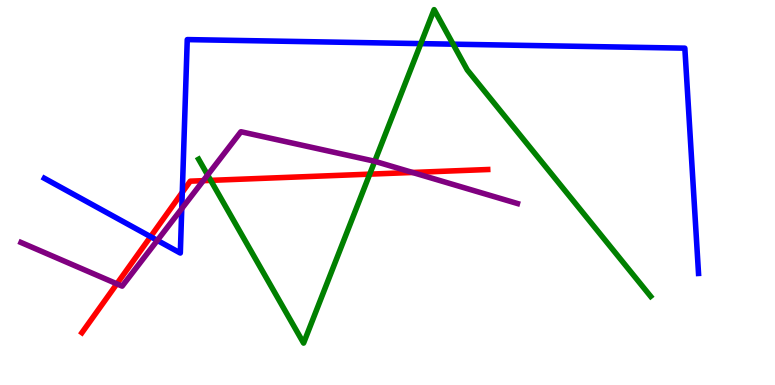[{'lines': ['blue', 'red'], 'intersections': [{'x': 1.94, 'y': 3.85}, {'x': 2.35, 'y': 5.0}]}, {'lines': ['green', 'red'], 'intersections': [{'x': 2.72, 'y': 5.32}, {'x': 4.77, 'y': 5.48}]}, {'lines': ['purple', 'red'], 'intersections': [{'x': 1.51, 'y': 2.63}, {'x': 2.62, 'y': 5.31}, {'x': 5.32, 'y': 5.52}]}, {'lines': ['blue', 'green'], 'intersections': [{'x': 5.43, 'y': 8.87}, {'x': 5.85, 'y': 8.85}]}, {'lines': ['blue', 'purple'], 'intersections': [{'x': 2.03, 'y': 3.76}, {'x': 2.35, 'y': 4.58}]}, {'lines': ['green', 'purple'], 'intersections': [{'x': 2.68, 'y': 5.45}, {'x': 4.84, 'y': 5.81}]}]